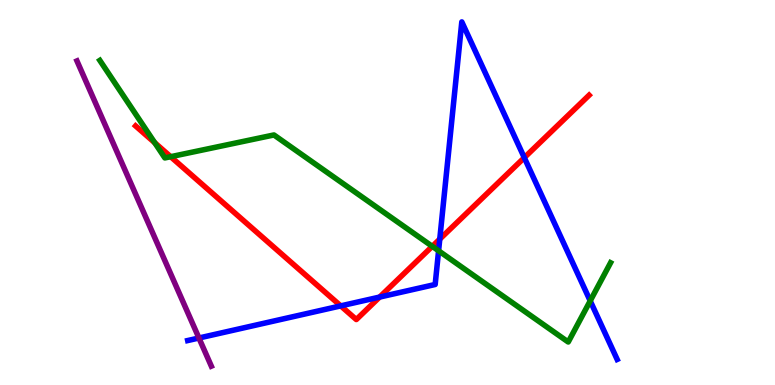[{'lines': ['blue', 'red'], 'intersections': [{'x': 4.4, 'y': 2.06}, {'x': 4.9, 'y': 2.28}, {'x': 5.67, 'y': 3.79}, {'x': 6.77, 'y': 5.91}]}, {'lines': ['green', 'red'], 'intersections': [{'x': 2.0, 'y': 6.29}, {'x': 2.2, 'y': 5.93}, {'x': 5.58, 'y': 3.6}]}, {'lines': ['purple', 'red'], 'intersections': []}, {'lines': ['blue', 'green'], 'intersections': [{'x': 5.66, 'y': 3.49}, {'x': 7.62, 'y': 2.19}]}, {'lines': ['blue', 'purple'], 'intersections': [{'x': 2.57, 'y': 1.22}]}, {'lines': ['green', 'purple'], 'intersections': []}]